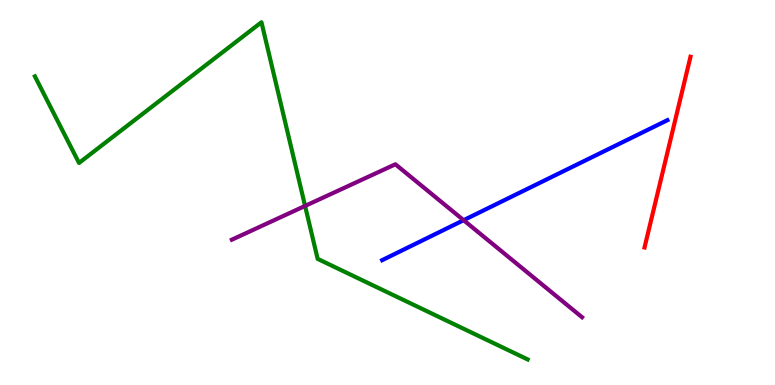[{'lines': ['blue', 'red'], 'intersections': []}, {'lines': ['green', 'red'], 'intersections': []}, {'lines': ['purple', 'red'], 'intersections': []}, {'lines': ['blue', 'green'], 'intersections': []}, {'lines': ['blue', 'purple'], 'intersections': [{'x': 5.98, 'y': 4.28}]}, {'lines': ['green', 'purple'], 'intersections': [{'x': 3.94, 'y': 4.65}]}]